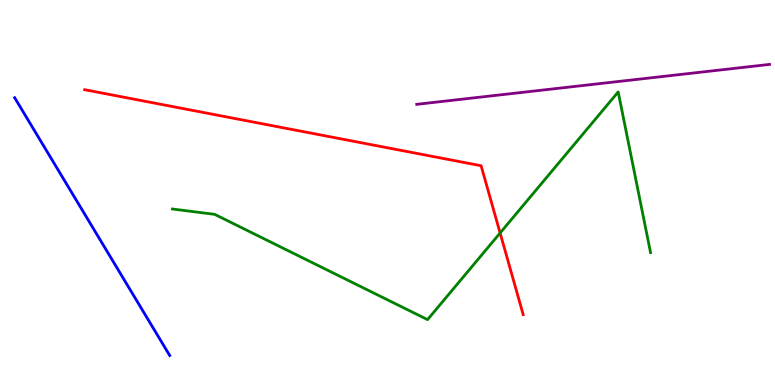[{'lines': ['blue', 'red'], 'intersections': []}, {'lines': ['green', 'red'], 'intersections': [{'x': 6.45, 'y': 3.95}]}, {'lines': ['purple', 'red'], 'intersections': []}, {'lines': ['blue', 'green'], 'intersections': []}, {'lines': ['blue', 'purple'], 'intersections': []}, {'lines': ['green', 'purple'], 'intersections': []}]